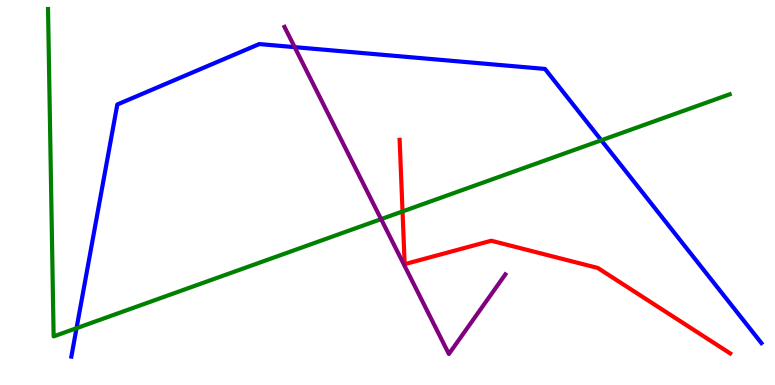[{'lines': ['blue', 'red'], 'intersections': []}, {'lines': ['green', 'red'], 'intersections': [{'x': 5.19, 'y': 4.51}]}, {'lines': ['purple', 'red'], 'intersections': []}, {'lines': ['blue', 'green'], 'intersections': [{'x': 0.988, 'y': 1.48}, {'x': 7.76, 'y': 6.36}]}, {'lines': ['blue', 'purple'], 'intersections': [{'x': 3.8, 'y': 8.78}]}, {'lines': ['green', 'purple'], 'intersections': [{'x': 4.92, 'y': 4.31}]}]